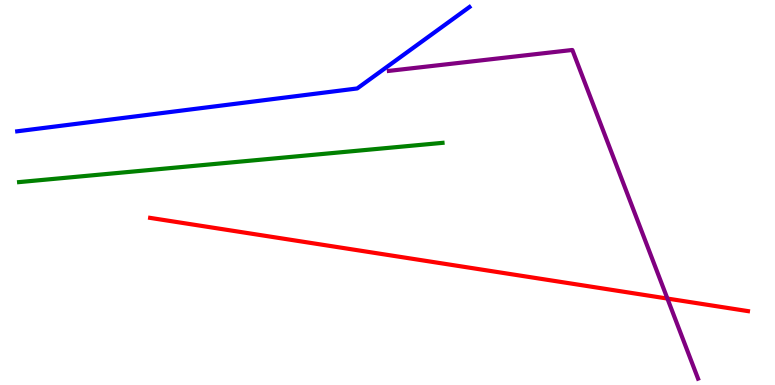[{'lines': ['blue', 'red'], 'intersections': []}, {'lines': ['green', 'red'], 'intersections': []}, {'lines': ['purple', 'red'], 'intersections': [{'x': 8.61, 'y': 2.25}]}, {'lines': ['blue', 'green'], 'intersections': []}, {'lines': ['blue', 'purple'], 'intersections': []}, {'lines': ['green', 'purple'], 'intersections': []}]